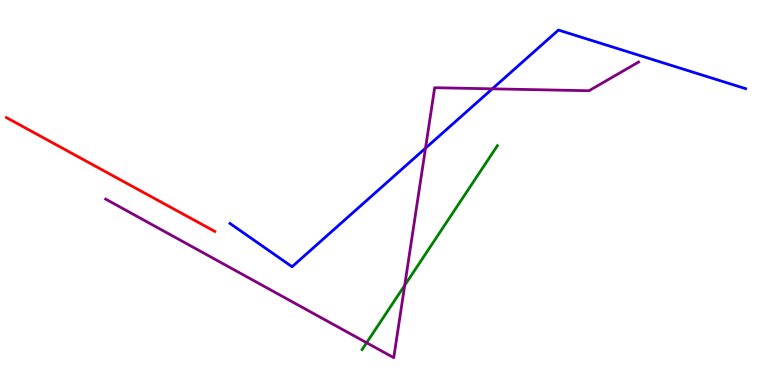[{'lines': ['blue', 'red'], 'intersections': []}, {'lines': ['green', 'red'], 'intersections': []}, {'lines': ['purple', 'red'], 'intersections': []}, {'lines': ['blue', 'green'], 'intersections': []}, {'lines': ['blue', 'purple'], 'intersections': [{'x': 5.49, 'y': 6.15}, {'x': 6.35, 'y': 7.69}]}, {'lines': ['green', 'purple'], 'intersections': [{'x': 4.73, 'y': 1.1}, {'x': 5.22, 'y': 2.59}]}]